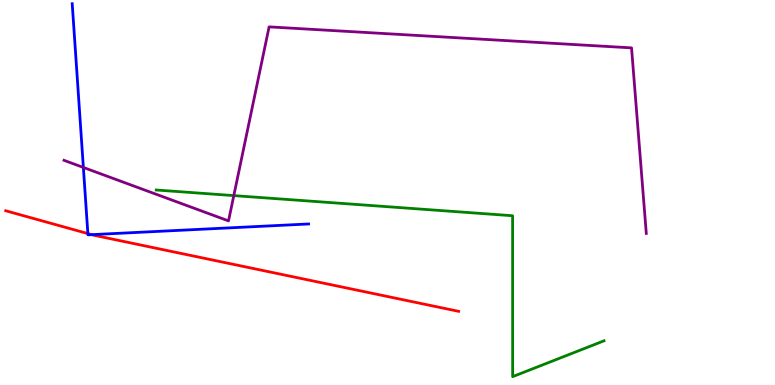[{'lines': ['blue', 'red'], 'intersections': [{'x': 1.13, 'y': 3.93}, {'x': 1.18, 'y': 3.91}]}, {'lines': ['green', 'red'], 'intersections': []}, {'lines': ['purple', 'red'], 'intersections': []}, {'lines': ['blue', 'green'], 'intersections': []}, {'lines': ['blue', 'purple'], 'intersections': [{'x': 1.08, 'y': 5.65}]}, {'lines': ['green', 'purple'], 'intersections': [{'x': 3.02, 'y': 4.92}]}]